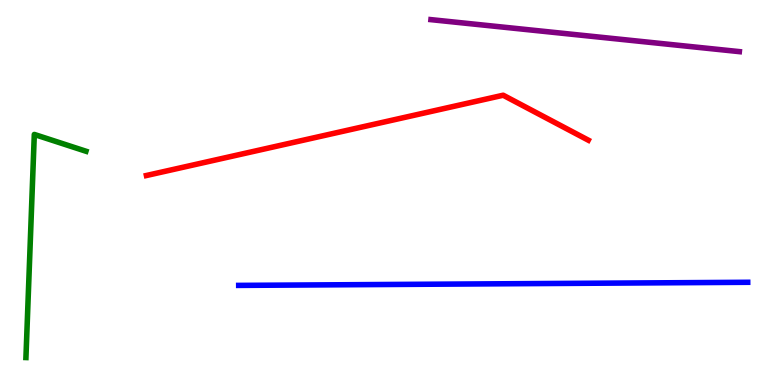[{'lines': ['blue', 'red'], 'intersections': []}, {'lines': ['green', 'red'], 'intersections': []}, {'lines': ['purple', 'red'], 'intersections': []}, {'lines': ['blue', 'green'], 'intersections': []}, {'lines': ['blue', 'purple'], 'intersections': []}, {'lines': ['green', 'purple'], 'intersections': []}]